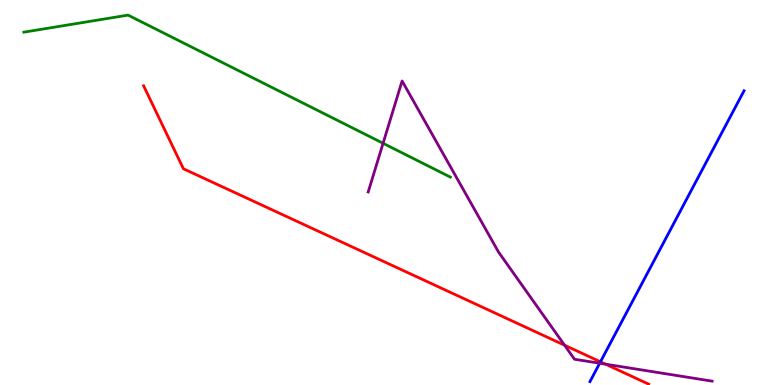[{'lines': ['blue', 'red'], 'intersections': [{'x': 7.75, 'y': 0.602}]}, {'lines': ['green', 'red'], 'intersections': []}, {'lines': ['purple', 'red'], 'intersections': [{'x': 7.28, 'y': 1.03}, {'x': 7.81, 'y': 0.541}]}, {'lines': ['blue', 'green'], 'intersections': []}, {'lines': ['blue', 'purple'], 'intersections': [{'x': 7.74, 'y': 0.565}]}, {'lines': ['green', 'purple'], 'intersections': [{'x': 4.94, 'y': 6.28}]}]